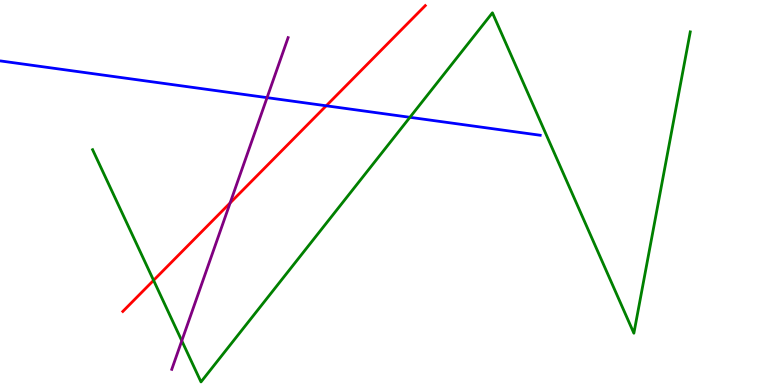[{'lines': ['blue', 'red'], 'intersections': [{'x': 4.21, 'y': 7.25}]}, {'lines': ['green', 'red'], 'intersections': [{'x': 1.98, 'y': 2.72}]}, {'lines': ['purple', 'red'], 'intersections': [{'x': 2.97, 'y': 4.73}]}, {'lines': ['blue', 'green'], 'intersections': [{'x': 5.29, 'y': 6.95}]}, {'lines': ['blue', 'purple'], 'intersections': [{'x': 3.45, 'y': 7.46}]}, {'lines': ['green', 'purple'], 'intersections': [{'x': 2.35, 'y': 1.15}]}]